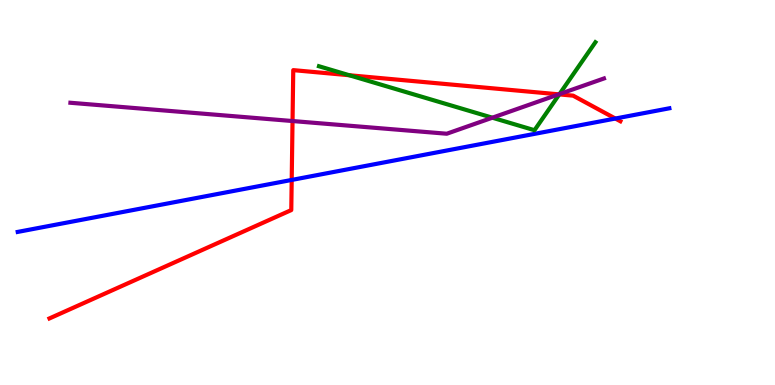[{'lines': ['blue', 'red'], 'intersections': [{'x': 3.76, 'y': 5.33}, {'x': 7.94, 'y': 6.92}]}, {'lines': ['green', 'red'], 'intersections': [{'x': 4.51, 'y': 8.05}, {'x': 7.22, 'y': 7.55}]}, {'lines': ['purple', 'red'], 'intersections': [{'x': 3.77, 'y': 6.86}, {'x': 7.21, 'y': 7.55}]}, {'lines': ['blue', 'green'], 'intersections': []}, {'lines': ['blue', 'purple'], 'intersections': []}, {'lines': ['green', 'purple'], 'intersections': [{'x': 6.35, 'y': 6.94}, {'x': 7.22, 'y': 7.56}]}]